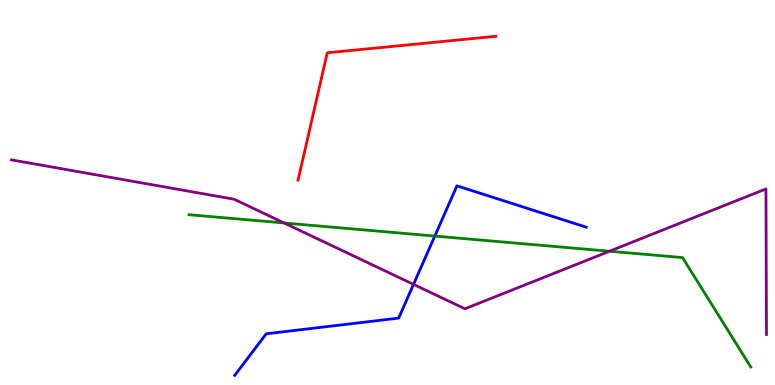[{'lines': ['blue', 'red'], 'intersections': []}, {'lines': ['green', 'red'], 'intersections': []}, {'lines': ['purple', 'red'], 'intersections': []}, {'lines': ['blue', 'green'], 'intersections': [{'x': 5.61, 'y': 3.87}]}, {'lines': ['blue', 'purple'], 'intersections': [{'x': 5.34, 'y': 2.61}]}, {'lines': ['green', 'purple'], 'intersections': [{'x': 3.67, 'y': 4.21}, {'x': 7.86, 'y': 3.47}]}]